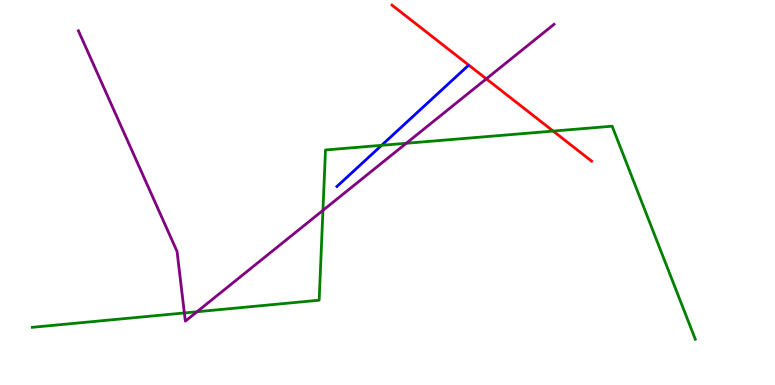[{'lines': ['blue', 'red'], 'intersections': []}, {'lines': ['green', 'red'], 'intersections': [{'x': 7.14, 'y': 6.6}]}, {'lines': ['purple', 'red'], 'intersections': [{'x': 6.28, 'y': 7.95}]}, {'lines': ['blue', 'green'], 'intersections': [{'x': 4.92, 'y': 6.23}]}, {'lines': ['blue', 'purple'], 'intersections': []}, {'lines': ['green', 'purple'], 'intersections': [{'x': 2.38, 'y': 1.87}, {'x': 2.54, 'y': 1.9}, {'x': 4.17, 'y': 4.54}, {'x': 5.24, 'y': 6.28}]}]